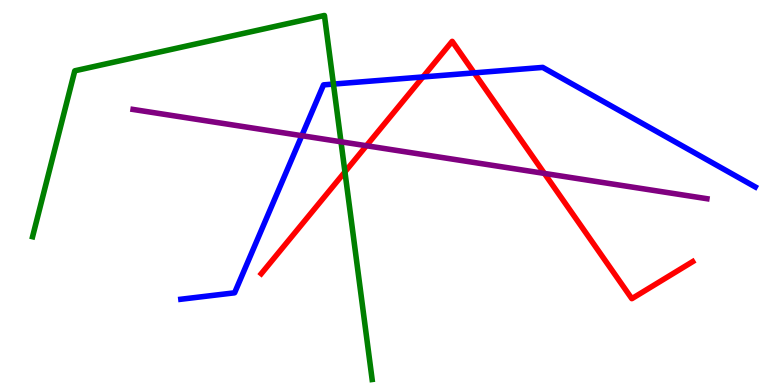[{'lines': ['blue', 'red'], 'intersections': [{'x': 5.46, 'y': 8.0}, {'x': 6.12, 'y': 8.11}]}, {'lines': ['green', 'red'], 'intersections': [{'x': 4.45, 'y': 5.54}]}, {'lines': ['purple', 'red'], 'intersections': [{'x': 4.73, 'y': 6.21}, {'x': 7.02, 'y': 5.5}]}, {'lines': ['blue', 'green'], 'intersections': [{'x': 4.3, 'y': 7.82}]}, {'lines': ['blue', 'purple'], 'intersections': [{'x': 3.89, 'y': 6.48}]}, {'lines': ['green', 'purple'], 'intersections': [{'x': 4.4, 'y': 6.32}]}]